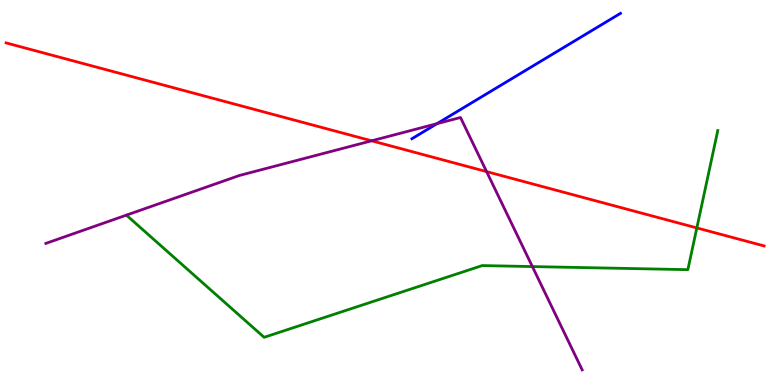[{'lines': ['blue', 'red'], 'intersections': []}, {'lines': ['green', 'red'], 'intersections': [{'x': 8.99, 'y': 4.08}]}, {'lines': ['purple', 'red'], 'intersections': [{'x': 4.8, 'y': 6.34}, {'x': 6.28, 'y': 5.54}]}, {'lines': ['blue', 'green'], 'intersections': []}, {'lines': ['blue', 'purple'], 'intersections': [{'x': 5.64, 'y': 6.79}]}, {'lines': ['green', 'purple'], 'intersections': [{'x': 6.87, 'y': 3.08}]}]